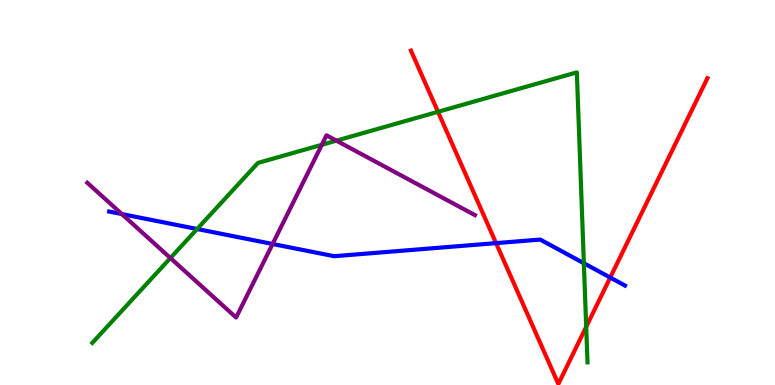[{'lines': ['blue', 'red'], 'intersections': [{'x': 6.4, 'y': 3.68}, {'x': 7.87, 'y': 2.79}]}, {'lines': ['green', 'red'], 'intersections': [{'x': 5.65, 'y': 7.1}, {'x': 7.56, 'y': 1.51}]}, {'lines': ['purple', 'red'], 'intersections': []}, {'lines': ['blue', 'green'], 'intersections': [{'x': 2.54, 'y': 4.05}, {'x': 7.53, 'y': 3.16}]}, {'lines': ['blue', 'purple'], 'intersections': [{'x': 1.57, 'y': 4.44}, {'x': 3.52, 'y': 3.66}]}, {'lines': ['green', 'purple'], 'intersections': [{'x': 2.2, 'y': 3.3}, {'x': 4.15, 'y': 6.24}, {'x': 4.34, 'y': 6.35}]}]